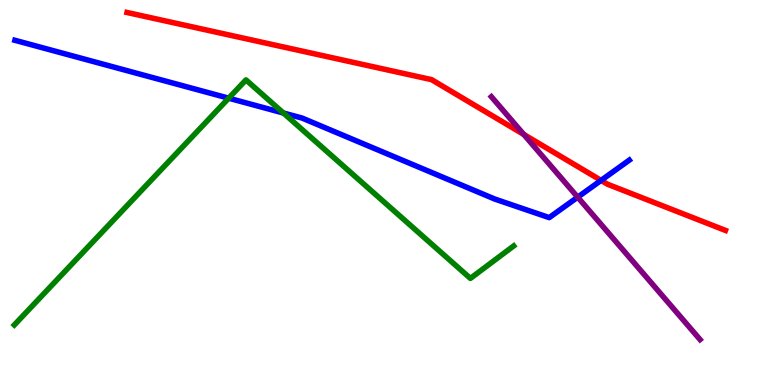[{'lines': ['blue', 'red'], 'intersections': [{'x': 7.76, 'y': 5.31}]}, {'lines': ['green', 'red'], 'intersections': []}, {'lines': ['purple', 'red'], 'intersections': [{'x': 6.76, 'y': 6.51}]}, {'lines': ['blue', 'green'], 'intersections': [{'x': 2.95, 'y': 7.45}, {'x': 3.66, 'y': 7.06}]}, {'lines': ['blue', 'purple'], 'intersections': [{'x': 7.45, 'y': 4.88}]}, {'lines': ['green', 'purple'], 'intersections': []}]